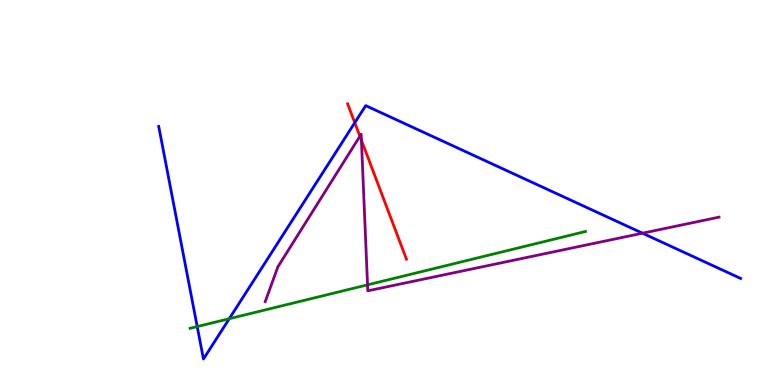[{'lines': ['blue', 'red'], 'intersections': [{'x': 4.58, 'y': 6.81}]}, {'lines': ['green', 'red'], 'intersections': []}, {'lines': ['purple', 'red'], 'intersections': [{'x': 4.64, 'y': 6.46}, {'x': 4.66, 'y': 6.36}]}, {'lines': ['blue', 'green'], 'intersections': [{'x': 2.54, 'y': 1.52}, {'x': 2.96, 'y': 1.72}]}, {'lines': ['blue', 'purple'], 'intersections': [{'x': 8.29, 'y': 3.94}]}, {'lines': ['green', 'purple'], 'intersections': [{'x': 4.74, 'y': 2.6}]}]